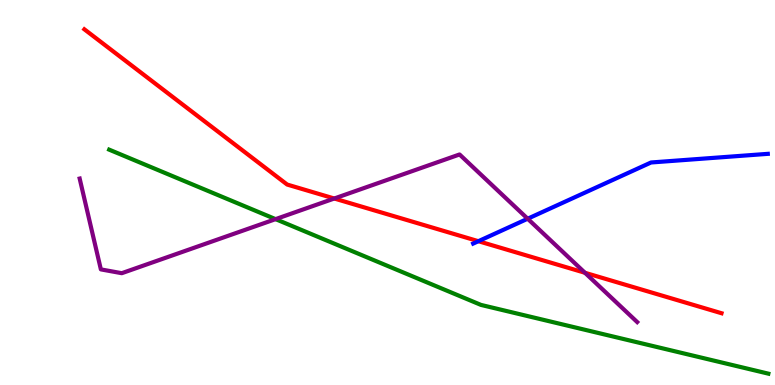[{'lines': ['blue', 'red'], 'intersections': [{'x': 6.17, 'y': 3.74}]}, {'lines': ['green', 'red'], 'intersections': []}, {'lines': ['purple', 'red'], 'intersections': [{'x': 4.31, 'y': 4.84}, {'x': 7.55, 'y': 2.92}]}, {'lines': ['blue', 'green'], 'intersections': []}, {'lines': ['blue', 'purple'], 'intersections': [{'x': 6.81, 'y': 4.32}]}, {'lines': ['green', 'purple'], 'intersections': [{'x': 3.56, 'y': 4.31}]}]